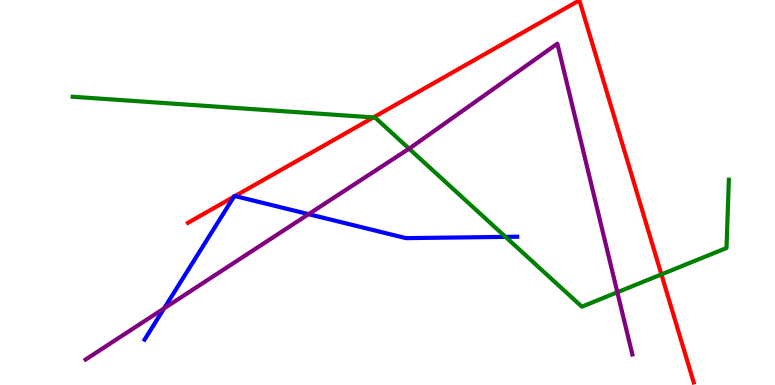[{'lines': ['blue', 'red'], 'intersections': [{'x': 3.02, 'y': 4.89}, {'x': 3.03, 'y': 4.91}]}, {'lines': ['green', 'red'], 'intersections': [{'x': 4.82, 'y': 6.95}, {'x': 8.53, 'y': 2.87}]}, {'lines': ['purple', 'red'], 'intersections': []}, {'lines': ['blue', 'green'], 'intersections': [{'x': 6.52, 'y': 3.85}]}, {'lines': ['blue', 'purple'], 'intersections': [{'x': 2.12, 'y': 1.99}, {'x': 3.98, 'y': 4.44}]}, {'lines': ['green', 'purple'], 'intersections': [{'x': 5.28, 'y': 6.14}, {'x': 7.97, 'y': 2.41}]}]